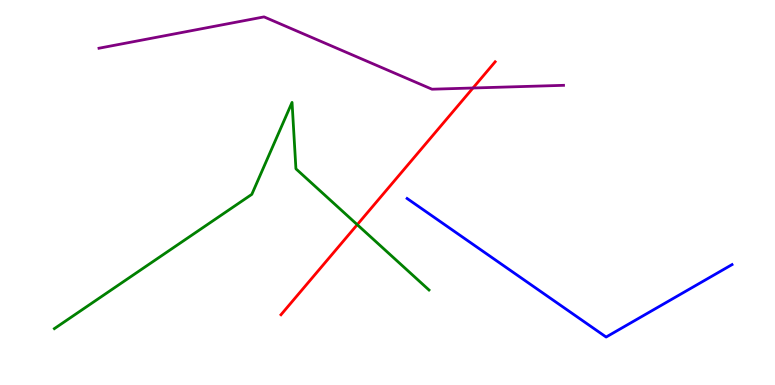[{'lines': ['blue', 'red'], 'intersections': []}, {'lines': ['green', 'red'], 'intersections': [{'x': 4.61, 'y': 4.16}]}, {'lines': ['purple', 'red'], 'intersections': [{'x': 6.1, 'y': 7.71}]}, {'lines': ['blue', 'green'], 'intersections': []}, {'lines': ['blue', 'purple'], 'intersections': []}, {'lines': ['green', 'purple'], 'intersections': []}]